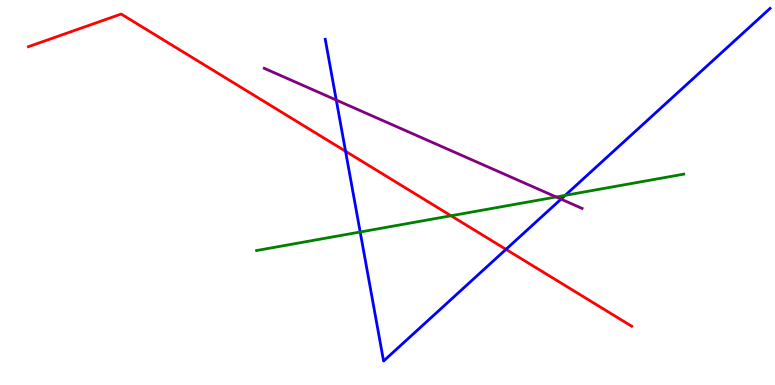[{'lines': ['blue', 'red'], 'intersections': [{'x': 4.46, 'y': 6.07}, {'x': 6.53, 'y': 3.52}]}, {'lines': ['green', 'red'], 'intersections': [{'x': 5.82, 'y': 4.4}]}, {'lines': ['purple', 'red'], 'intersections': []}, {'lines': ['blue', 'green'], 'intersections': [{'x': 4.65, 'y': 3.97}, {'x': 7.29, 'y': 4.93}]}, {'lines': ['blue', 'purple'], 'intersections': [{'x': 4.34, 'y': 7.4}, {'x': 7.24, 'y': 4.83}]}, {'lines': ['green', 'purple'], 'intersections': [{'x': 7.18, 'y': 4.88}]}]